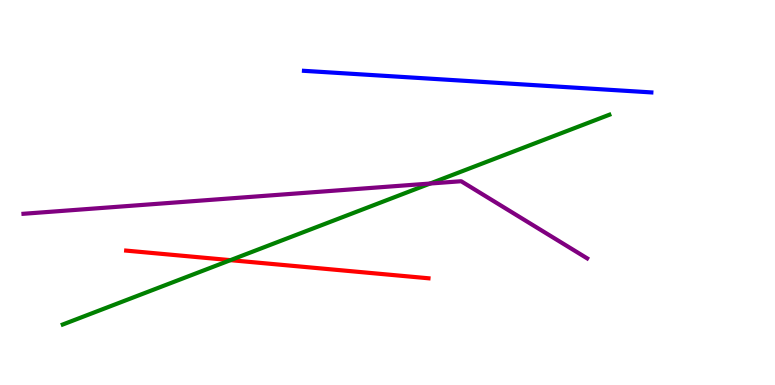[{'lines': ['blue', 'red'], 'intersections': []}, {'lines': ['green', 'red'], 'intersections': [{'x': 2.97, 'y': 3.24}]}, {'lines': ['purple', 'red'], 'intersections': []}, {'lines': ['blue', 'green'], 'intersections': []}, {'lines': ['blue', 'purple'], 'intersections': []}, {'lines': ['green', 'purple'], 'intersections': [{'x': 5.55, 'y': 5.23}]}]